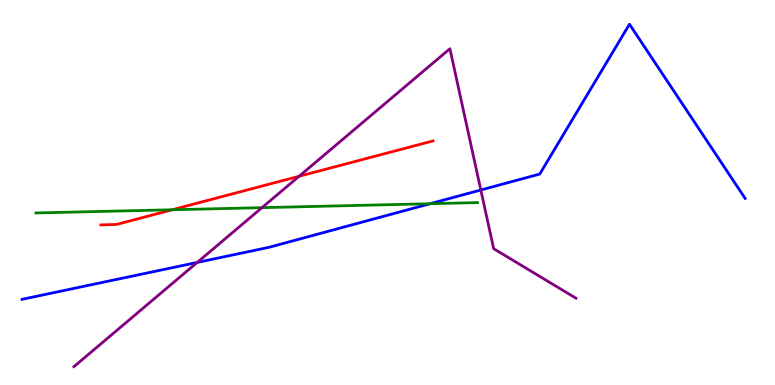[{'lines': ['blue', 'red'], 'intersections': []}, {'lines': ['green', 'red'], 'intersections': [{'x': 2.22, 'y': 4.55}]}, {'lines': ['purple', 'red'], 'intersections': [{'x': 3.86, 'y': 5.42}]}, {'lines': ['blue', 'green'], 'intersections': [{'x': 5.55, 'y': 4.71}]}, {'lines': ['blue', 'purple'], 'intersections': [{'x': 2.54, 'y': 3.18}, {'x': 6.2, 'y': 5.06}]}, {'lines': ['green', 'purple'], 'intersections': [{'x': 3.38, 'y': 4.61}]}]